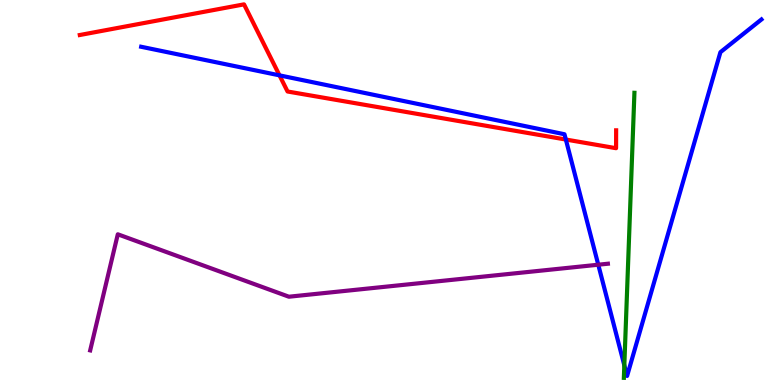[{'lines': ['blue', 'red'], 'intersections': [{'x': 3.61, 'y': 8.04}, {'x': 7.3, 'y': 6.38}]}, {'lines': ['green', 'red'], 'intersections': []}, {'lines': ['purple', 'red'], 'intersections': []}, {'lines': ['blue', 'green'], 'intersections': [{'x': 8.06, 'y': 0.511}]}, {'lines': ['blue', 'purple'], 'intersections': [{'x': 7.72, 'y': 3.12}]}, {'lines': ['green', 'purple'], 'intersections': []}]